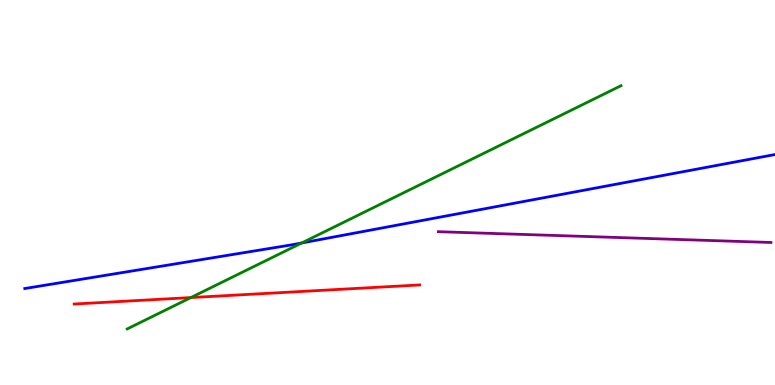[{'lines': ['blue', 'red'], 'intersections': []}, {'lines': ['green', 'red'], 'intersections': [{'x': 2.46, 'y': 2.27}]}, {'lines': ['purple', 'red'], 'intersections': []}, {'lines': ['blue', 'green'], 'intersections': [{'x': 3.89, 'y': 3.69}]}, {'lines': ['blue', 'purple'], 'intersections': []}, {'lines': ['green', 'purple'], 'intersections': []}]